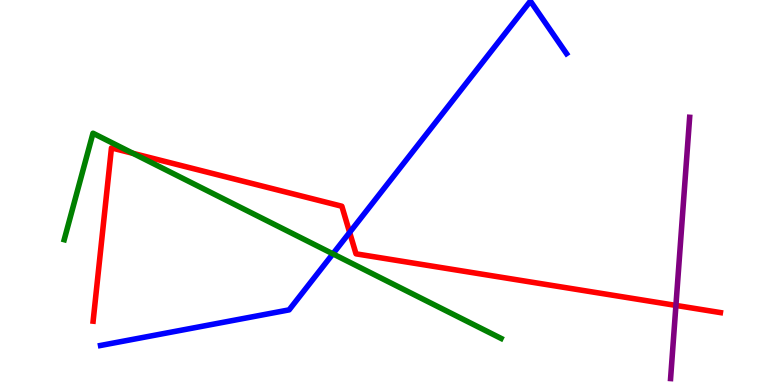[{'lines': ['blue', 'red'], 'intersections': [{'x': 4.51, 'y': 3.96}]}, {'lines': ['green', 'red'], 'intersections': [{'x': 1.72, 'y': 6.02}]}, {'lines': ['purple', 'red'], 'intersections': [{'x': 8.72, 'y': 2.07}]}, {'lines': ['blue', 'green'], 'intersections': [{'x': 4.3, 'y': 3.41}]}, {'lines': ['blue', 'purple'], 'intersections': []}, {'lines': ['green', 'purple'], 'intersections': []}]